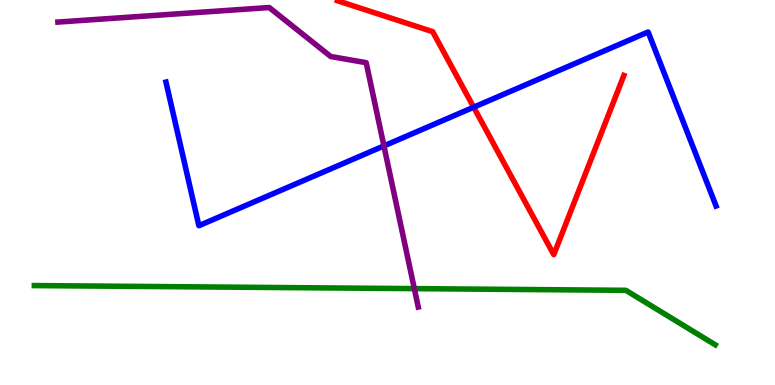[{'lines': ['blue', 'red'], 'intersections': [{'x': 6.11, 'y': 7.22}]}, {'lines': ['green', 'red'], 'intersections': []}, {'lines': ['purple', 'red'], 'intersections': []}, {'lines': ['blue', 'green'], 'intersections': []}, {'lines': ['blue', 'purple'], 'intersections': [{'x': 4.95, 'y': 6.21}]}, {'lines': ['green', 'purple'], 'intersections': [{'x': 5.35, 'y': 2.5}]}]